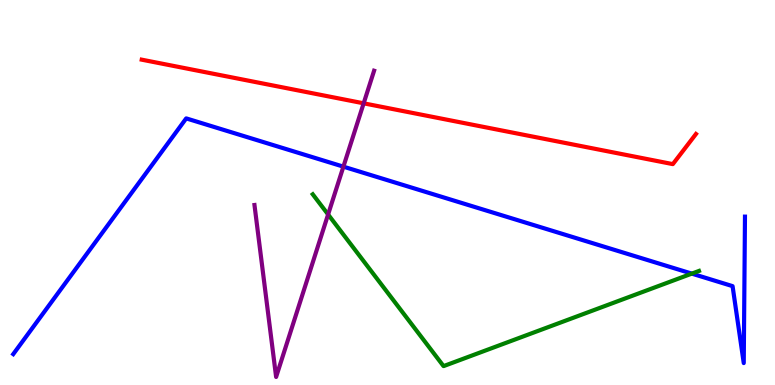[{'lines': ['blue', 'red'], 'intersections': []}, {'lines': ['green', 'red'], 'intersections': []}, {'lines': ['purple', 'red'], 'intersections': [{'x': 4.69, 'y': 7.32}]}, {'lines': ['blue', 'green'], 'intersections': [{'x': 8.93, 'y': 2.89}]}, {'lines': ['blue', 'purple'], 'intersections': [{'x': 4.43, 'y': 5.67}]}, {'lines': ['green', 'purple'], 'intersections': [{'x': 4.23, 'y': 4.43}]}]